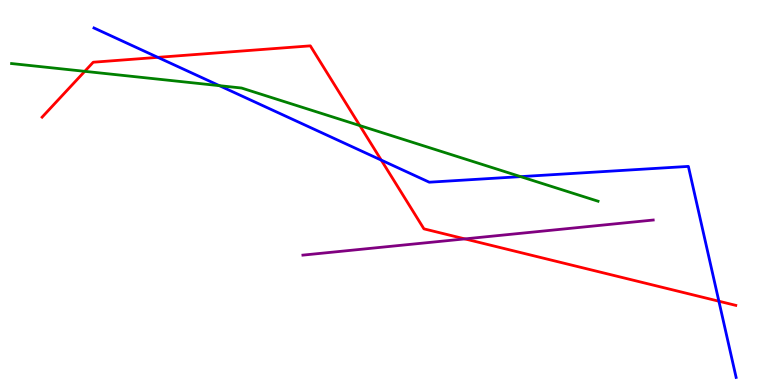[{'lines': ['blue', 'red'], 'intersections': [{'x': 2.04, 'y': 8.51}, {'x': 4.92, 'y': 5.84}, {'x': 9.28, 'y': 2.18}]}, {'lines': ['green', 'red'], 'intersections': [{'x': 1.09, 'y': 8.15}, {'x': 4.64, 'y': 6.74}]}, {'lines': ['purple', 'red'], 'intersections': [{'x': 6.0, 'y': 3.79}]}, {'lines': ['blue', 'green'], 'intersections': [{'x': 2.83, 'y': 7.77}, {'x': 6.72, 'y': 5.41}]}, {'lines': ['blue', 'purple'], 'intersections': []}, {'lines': ['green', 'purple'], 'intersections': []}]